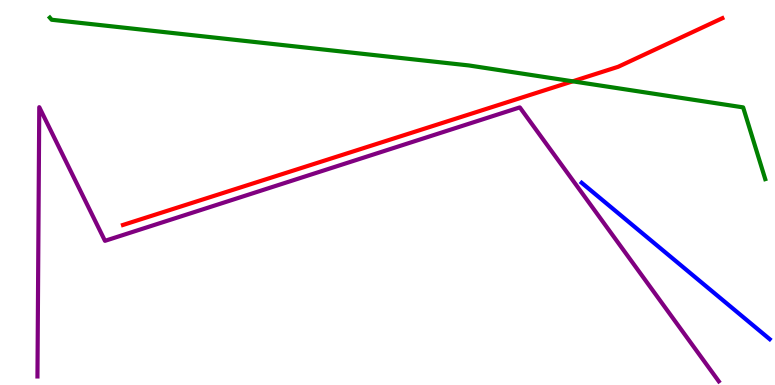[{'lines': ['blue', 'red'], 'intersections': []}, {'lines': ['green', 'red'], 'intersections': [{'x': 7.39, 'y': 7.89}]}, {'lines': ['purple', 'red'], 'intersections': []}, {'lines': ['blue', 'green'], 'intersections': []}, {'lines': ['blue', 'purple'], 'intersections': []}, {'lines': ['green', 'purple'], 'intersections': []}]